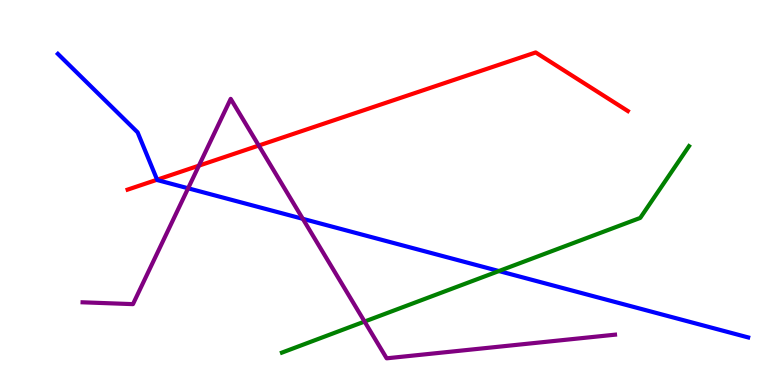[{'lines': ['blue', 'red'], 'intersections': [{'x': 2.03, 'y': 5.33}]}, {'lines': ['green', 'red'], 'intersections': []}, {'lines': ['purple', 'red'], 'intersections': [{'x': 2.57, 'y': 5.7}, {'x': 3.34, 'y': 6.22}]}, {'lines': ['blue', 'green'], 'intersections': [{'x': 6.44, 'y': 2.96}]}, {'lines': ['blue', 'purple'], 'intersections': [{'x': 2.43, 'y': 5.11}, {'x': 3.91, 'y': 4.32}]}, {'lines': ['green', 'purple'], 'intersections': [{'x': 4.7, 'y': 1.65}]}]